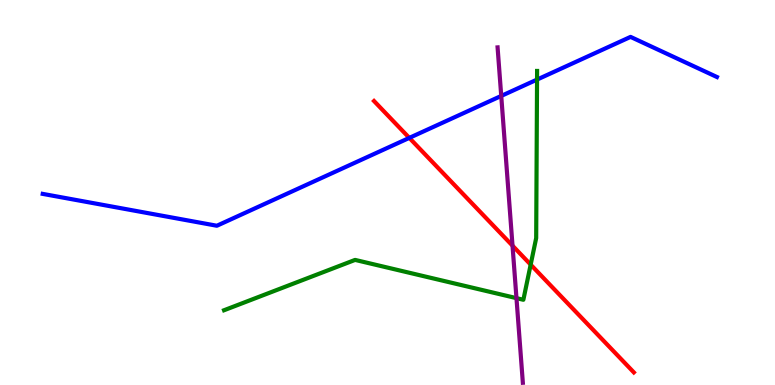[{'lines': ['blue', 'red'], 'intersections': [{'x': 5.28, 'y': 6.42}]}, {'lines': ['green', 'red'], 'intersections': [{'x': 6.85, 'y': 3.13}]}, {'lines': ['purple', 'red'], 'intersections': [{'x': 6.61, 'y': 3.62}]}, {'lines': ['blue', 'green'], 'intersections': [{'x': 6.93, 'y': 7.93}]}, {'lines': ['blue', 'purple'], 'intersections': [{'x': 6.47, 'y': 7.51}]}, {'lines': ['green', 'purple'], 'intersections': [{'x': 6.66, 'y': 2.26}]}]